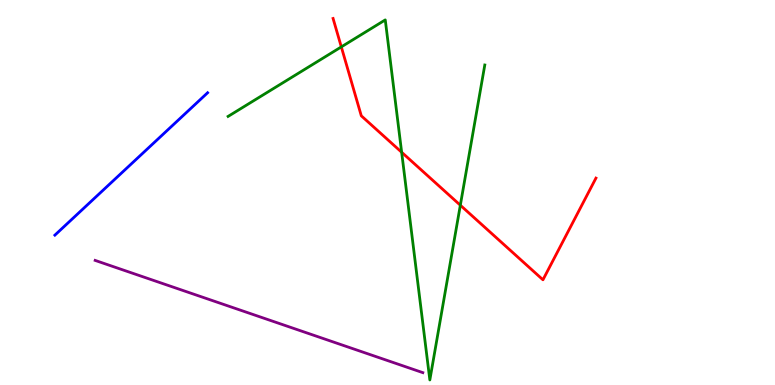[{'lines': ['blue', 'red'], 'intersections': []}, {'lines': ['green', 'red'], 'intersections': [{'x': 4.4, 'y': 8.78}, {'x': 5.18, 'y': 6.05}, {'x': 5.94, 'y': 4.67}]}, {'lines': ['purple', 'red'], 'intersections': []}, {'lines': ['blue', 'green'], 'intersections': []}, {'lines': ['blue', 'purple'], 'intersections': []}, {'lines': ['green', 'purple'], 'intersections': []}]